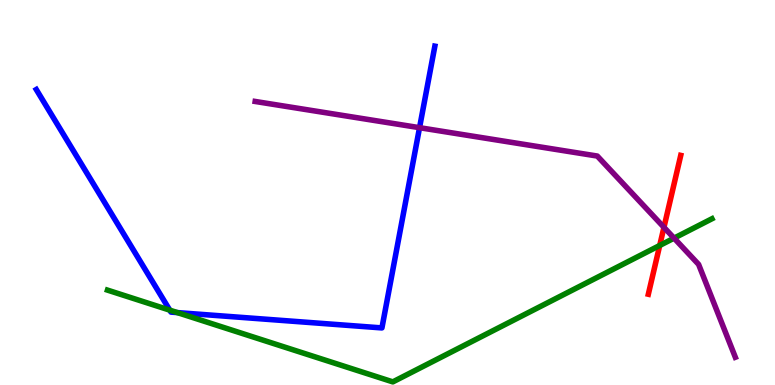[{'lines': ['blue', 'red'], 'intersections': []}, {'lines': ['green', 'red'], 'intersections': [{'x': 8.51, 'y': 3.62}]}, {'lines': ['purple', 'red'], 'intersections': [{'x': 8.57, 'y': 4.1}]}, {'lines': ['blue', 'green'], 'intersections': [{'x': 2.19, 'y': 1.94}, {'x': 2.29, 'y': 1.88}]}, {'lines': ['blue', 'purple'], 'intersections': [{'x': 5.41, 'y': 6.68}]}, {'lines': ['green', 'purple'], 'intersections': [{'x': 8.7, 'y': 3.81}]}]